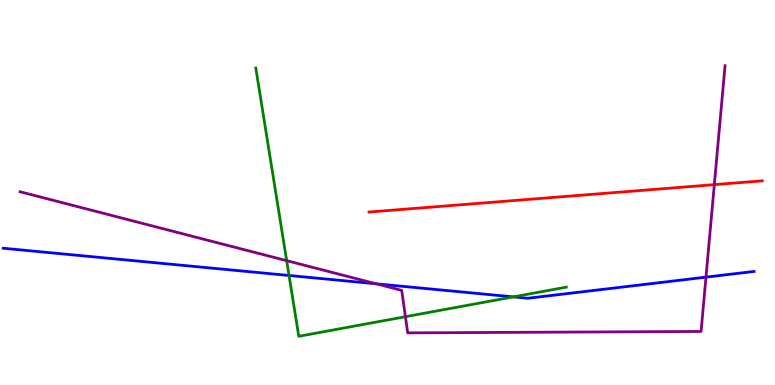[{'lines': ['blue', 'red'], 'intersections': []}, {'lines': ['green', 'red'], 'intersections': []}, {'lines': ['purple', 'red'], 'intersections': [{'x': 9.22, 'y': 5.2}]}, {'lines': ['blue', 'green'], 'intersections': [{'x': 3.73, 'y': 2.84}, {'x': 6.62, 'y': 2.29}]}, {'lines': ['blue', 'purple'], 'intersections': [{'x': 4.85, 'y': 2.63}, {'x': 9.11, 'y': 2.8}]}, {'lines': ['green', 'purple'], 'intersections': [{'x': 3.7, 'y': 3.23}, {'x': 5.23, 'y': 1.77}]}]